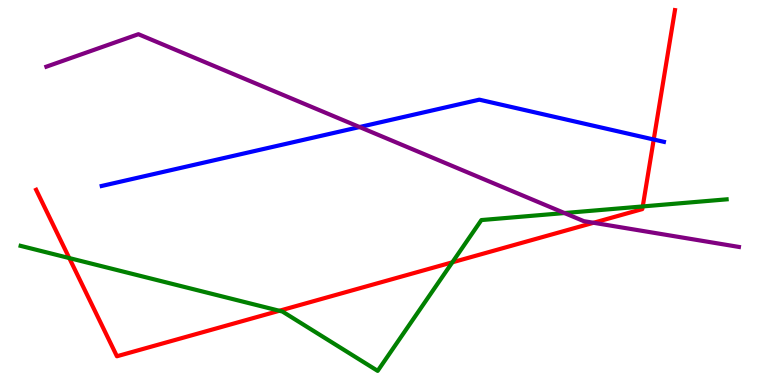[{'lines': ['blue', 'red'], 'intersections': [{'x': 8.44, 'y': 6.38}]}, {'lines': ['green', 'red'], 'intersections': [{'x': 0.894, 'y': 3.3}, {'x': 3.6, 'y': 1.93}, {'x': 5.84, 'y': 3.19}, {'x': 8.29, 'y': 4.64}]}, {'lines': ['purple', 'red'], 'intersections': [{'x': 7.66, 'y': 4.21}]}, {'lines': ['blue', 'green'], 'intersections': []}, {'lines': ['blue', 'purple'], 'intersections': [{'x': 4.64, 'y': 6.7}]}, {'lines': ['green', 'purple'], 'intersections': [{'x': 7.28, 'y': 4.47}]}]